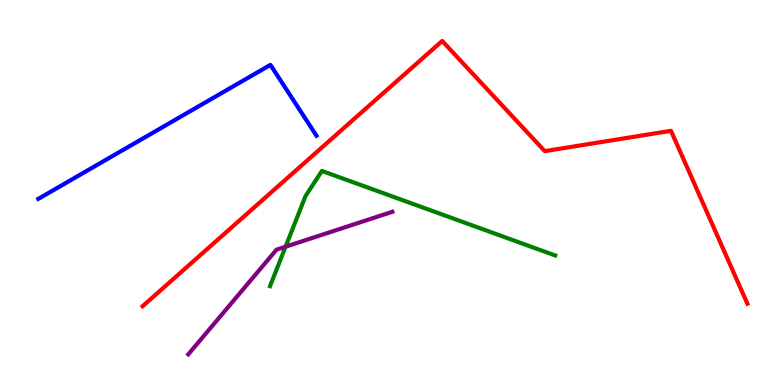[{'lines': ['blue', 'red'], 'intersections': []}, {'lines': ['green', 'red'], 'intersections': []}, {'lines': ['purple', 'red'], 'intersections': []}, {'lines': ['blue', 'green'], 'intersections': []}, {'lines': ['blue', 'purple'], 'intersections': []}, {'lines': ['green', 'purple'], 'intersections': [{'x': 3.68, 'y': 3.59}]}]